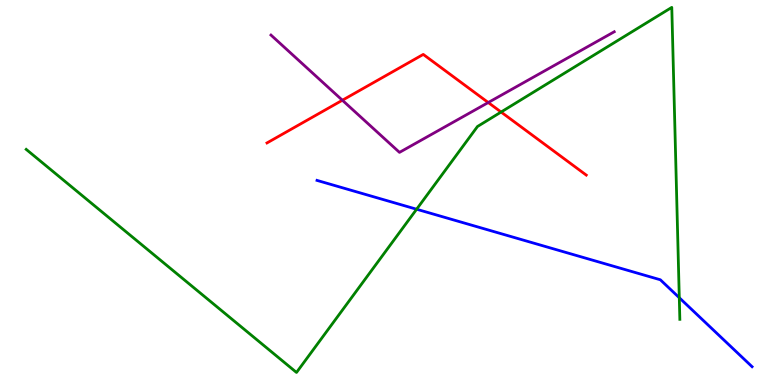[{'lines': ['blue', 'red'], 'intersections': []}, {'lines': ['green', 'red'], 'intersections': [{'x': 6.47, 'y': 7.09}]}, {'lines': ['purple', 'red'], 'intersections': [{'x': 4.42, 'y': 7.4}, {'x': 6.3, 'y': 7.34}]}, {'lines': ['blue', 'green'], 'intersections': [{'x': 5.38, 'y': 4.57}, {'x': 8.76, 'y': 2.27}]}, {'lines': ['blue', 'purple'], 'intersections': []}, {'lines': ['green', 'purple'], 'intersections': []}]